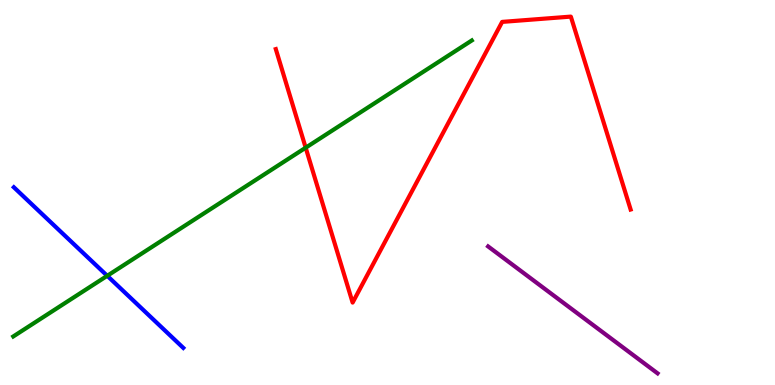[{'lines': ['blue', 'red'], 'intersections': []}, {'lines': ['green', 'red'], 'intersections': [{'x': 3.94, 'y': 6.16}]}, {'lines': ['purple', 'red'], 'intersections': []}, {'lines': ['blue', 'green'], 'intersections': [{'x': 1.38, 'y': 2.84}]}, {'lines': ['blue', 'purple'], 'intersections': []}, {'lines': ['green', 'purple'], 'intersections': []}]